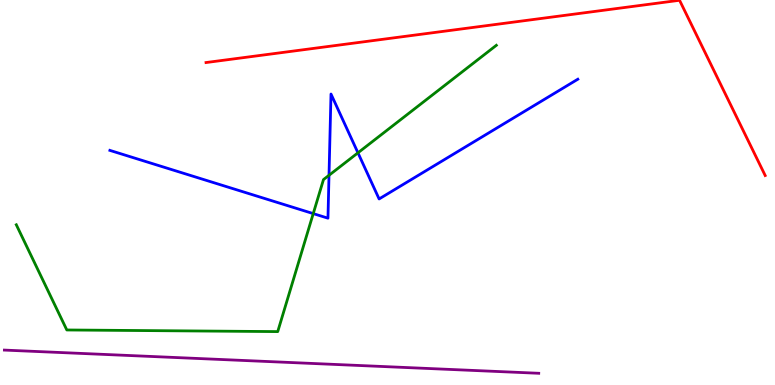[{'lines': ['blue', 'red'], 'intersections': []}, {'lines': ['green', 'red'], 'intersections': []}, {'lines': ['purple', 'red'], 'intersections': []}, {'lines': ['blue', 'green'], 'intersections': [{'x': 4.04, 'y': 4.45}, {'x': 4.25, 'y': 5.45}, {'x': 4.62, 'y': 6.03}]}, {'lines': ['blue', 'purple'], 'intersections': []}, {'lines': ['green', 'purple'], 'intersections': []}]